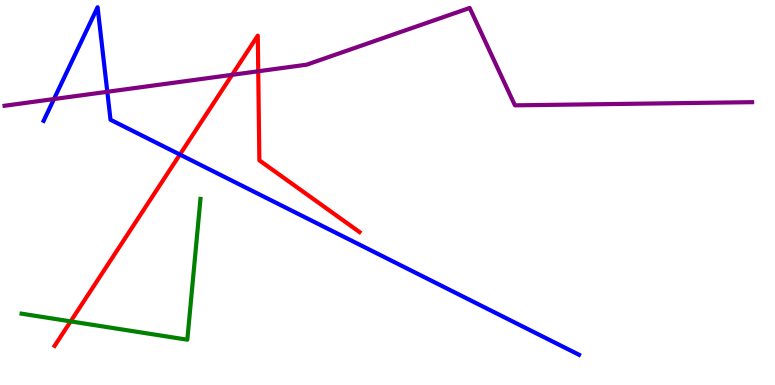[{'lines': ['blue', 'red'], 'intersections': [{'x': 2.32, 'y': 5.99}]}, {'lines': ['green', 'red'], 'intersections': [{'x': 0.912, 'y': 1.65}]}, {'lines': ['purple', 'red'], 'intersections': [{'x': 3.0, 'y': 8.06}, {'x': 3.33, 'y': 8.15}]}, {'lines': ['blue', 'green'], 'intersections': []}, {'lines': ['blue', 'purple'], 'intersections': [{'x': 0.696, 'y': 7.43}, {'x': 1.38, 'y': 7.62}]}, {'lines': ['green', 'purple'], 'intersections': []}]